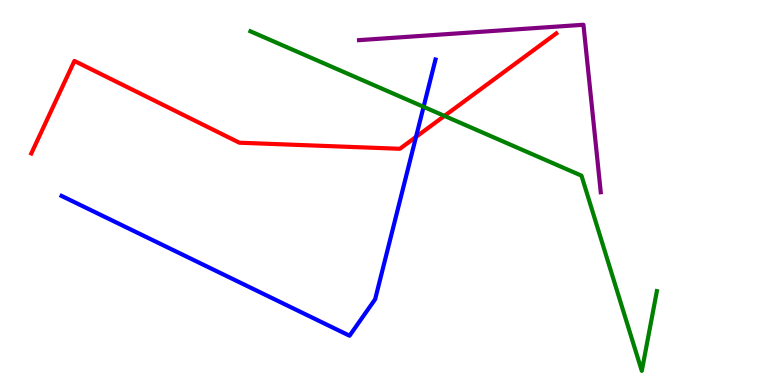[{'lines': ['blue', 'red'], 'intersections': [{'x': 5.37, 'y': 6.44}]}, {'lines': ['green', 'red'], 'intersections': [{'x': 5.73, 'y': 6.99}]}, {'lines': ['purple', 'red'], 'intersections': []}, {'lines': ['blue', 'green'], 'intersections': [{'x': 5.47, 'y': 7.23}]}, {'lines': ['blue', 'purple'], 'intersections': []}, {'lines': ['green', 'purple'], 'intersections': []}]